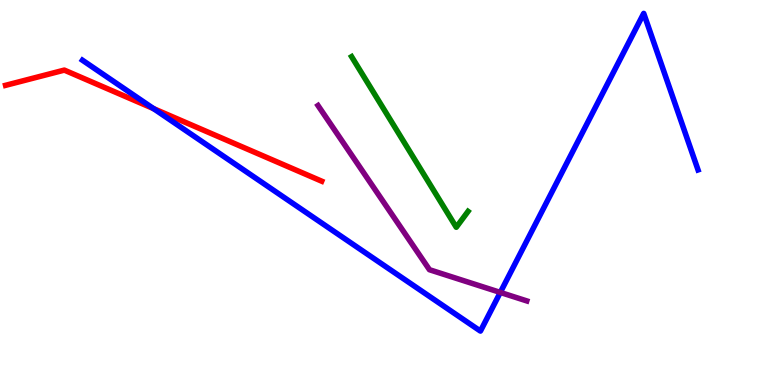[{'lines': ['blue', 'red'], 'intersections': [{'x': 1.98, 'y': 7.18}]}, {'lines': ['green', 'red'], 'intersections': []}, {'lines': ['purple', 'red'], 'intersections': []}, {'lines': ['blue', 'green'], 'intersections': []}, {'lines': ['blue', 'purple'], 'intersections': [{'x': 6.46, 'y': 2.4}]}, {'lines': ['green', 'purple'], 'intersections': []}]